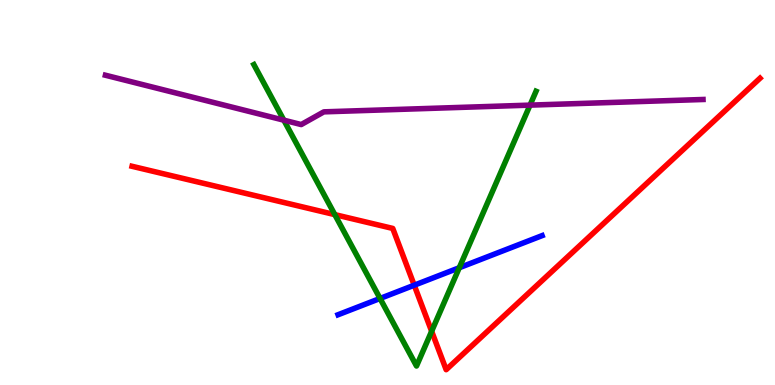[{'lines': ['blue', 'red'], 'intersections': [{'x': 5.34, 'y': 2.59}]}, {'lines': ['green', 'red'], 'intersections': [{'x': 4.32, 'y': 4.43}, {'x': 5.57, 'y': 1.4}]}, {'lines': ['purple', 'red'], 'intersections': []}, {'lines': ['blue', 'green'], 'intersections': [{'x': 4.9, 'y': 2.25}, {'x': 5.93, 'y': 3.05}]}, {'lines': ['blue', 'purple'], 'intersections': []}, {'lines': ['green', 'purple'], 'intersections': [{'x': 3.66, 'y': 6.88}, {'x': 6.84, 'y': 7.27}]}]